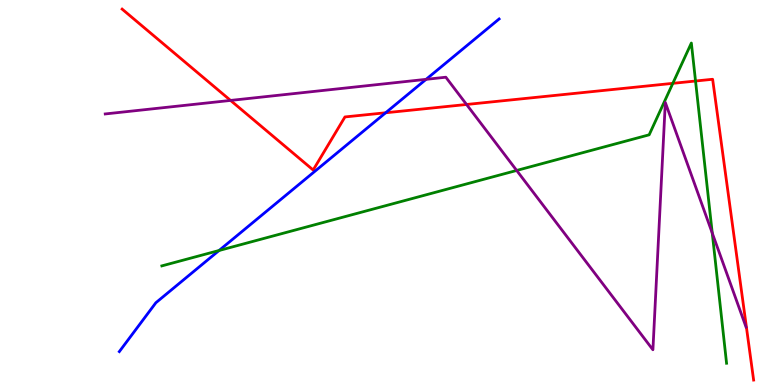[{'lines': ['blue', 'red'], 'intersections': [{'x': 4.98, 'y': 7.07}]}, {'lines': ['green', 'red'], 'intersections': [{'x': 8.68, 'y': 7.84}, {'x': 8.97, 'y': 7.9}]}, {'lines': ['purple', 'red'], 'intersections': [{'x': 2.97, 'y': 7.39}, {'x': 6.02, 'y': 7.29}]}, {'lines': ['blue', 'green'], 'intersections': [{'x': 2.83, 'y': 3.49}]}, {'lines': ['blue', 'purple'], 'intersections': [{'x': 5.5, 'y': 7.94}]}, {'lines': ['green', 'purple'], 'intersections': [{'x': 6.67, 'y': 5.57}, {'x': 9.19, 'y': 3.95}]}]